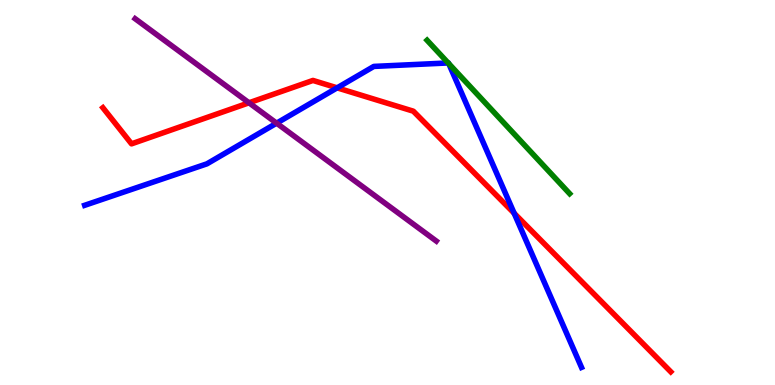[{'lines': ['blue', 'red'], 'intersections': [{'x': 4.35, 'y': 7.72}, {'x': 6.63, 'y': 4.46}]}, {'lines': ['green', 'red'], 'intersections': []}, {'lines': ['purple', 'red'], 'intersections': [{'x': 3.21, 'y': 7.33}]}, {'lines': ['blue', 'green'], 'intersections': [{'x': 5.78, 'y': 8.36}, {'x': 5.79, 'y': 8.35}]}, {'lines': ['blue', 'purple'], 'intersections': [{'x': 3.57, 'y': 6.8}]}, {'lines': ['green', 'purple'], 'intersections': []}]